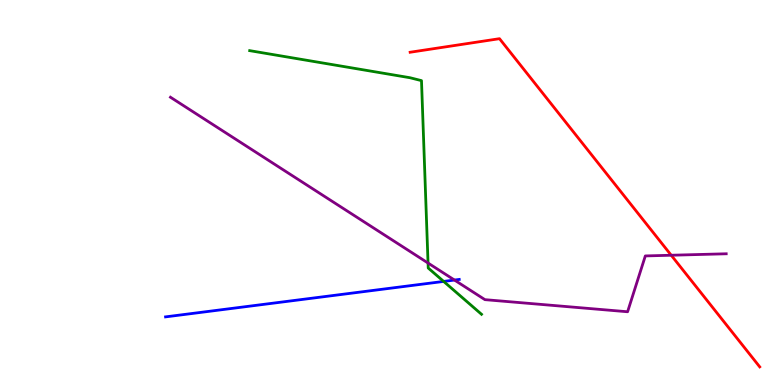[{'lines': ['blue', 'red'], 'intersections': []}, {'lines': ['green', 'red'], 'intersections': []}, {'lines': ['purple', 'red'], 'intersections': [{'x': 8.66, 'y': 3.37}]}, {'lines': ['blue', 'green'], 'intersections': [{'x': 5.72, 'y': 2.69}]}, {'lines': ['blue', 'purple'], 'intersections': [{'x': 5.86, 'y': 2.73}]}, {'lines': ['green', 'purple'], 'intersections': [{'x': 5.52, 'y': 3.17}]}]